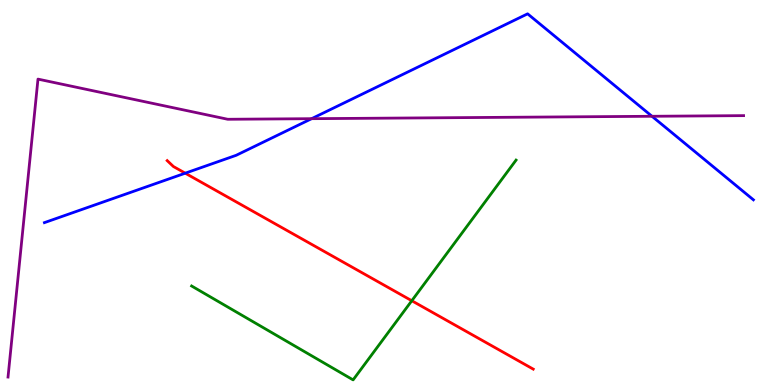[{'lines': ['blue', 'red'], 'intersections': [{'x': 2.39, 'y': 5.5}]}, {'lines': ['green', 'red'], 'intersections': [{'x': 5.31, 'y': 2.19}]}, {'lines': ['purple', 'red'], 'intersections': []}, {'lines': ['blue', 'green'], 'intersections': []}, {'lines': ['blue', 'purple'], 'intersections': [{'x': 4.02, 'y': 6.92}, {'x': 8.41, 'y': 6.98}]}, {'lines': ['green', 'purple'], 'intersections': []}]